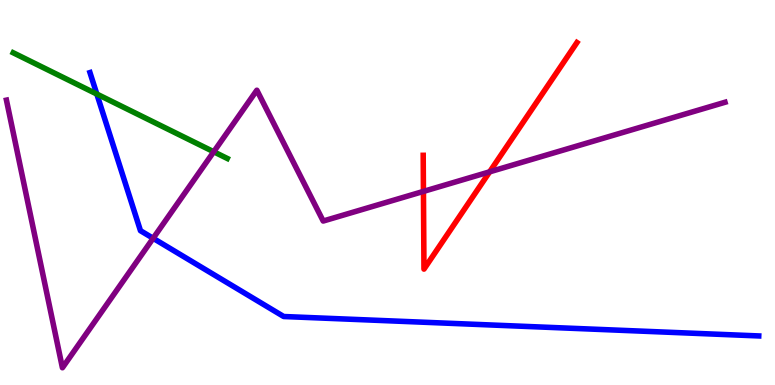[{'lines': ['blue', 'red'], 'intersections': []}, {'lines': ['green', 'red'], 'intersections': []}, {'lines': ['purple', 'red'], 'intersections': [{'x': 5.46, 'y': 5.03}, {'x': 6.32, 'y': 5.54}]}, {'lines': ['blue', 'green'], 'intersections': [{'x': 1.25, 'y': 7.56}]}, {'lines': ['blue', 'purple'], 'intersections': [{'x': 1.98, 'y': 3.81}]}, {'lines': ['green', 'purple'], 'intersections': [{'x': 2.76, 'y': 6.06}]}]